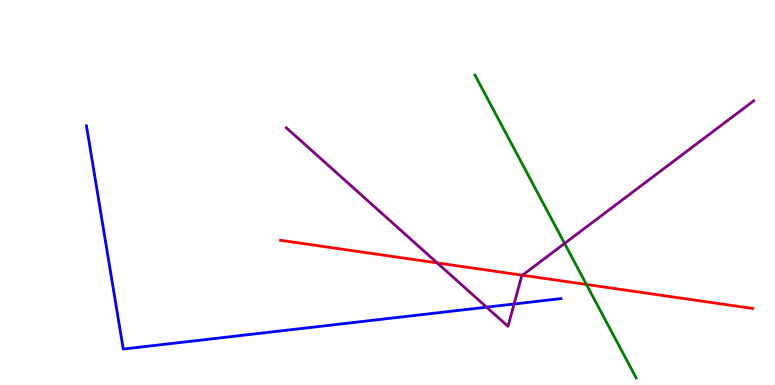[{'lines': ['blue', 'red'], 'intersections': []}, {'lines': ['green', 'red'], 'intersections': [{'x': 7.57, 'y': 2.61}]}, {'lines': ['purple', 'red'], 'intersections': [{'x': 5.64, 'y': 3.17}, {'x': 6.74, 'y': 2.85}]}, {'lines': ['blue', 'green'], 'intersections': []}, {'lines': ['blue', 'purple'], 'intersections': [{'x': 6.28, 'y': 2.02}, {'x': 6.63, 'y': 2.1}]}, {'lines': ['green', 'purple'], 'intersections': [{'x': 7.28, 'y': 3.68}]}]